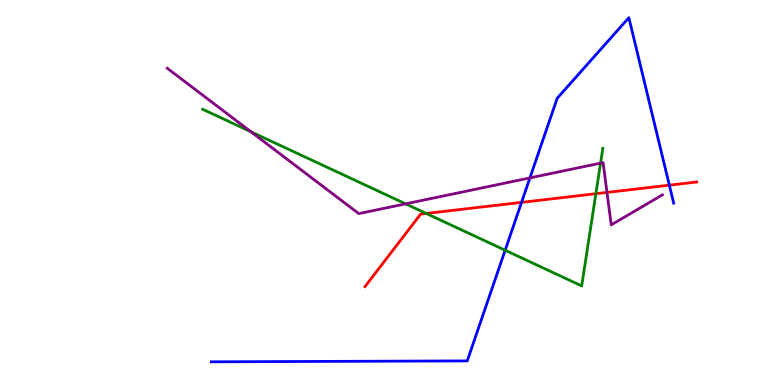[{'lines': ['blue', 'red'], 'intersections': [{'x': 6.73, 'y': 4.74}, {'x': 8.64, 'y': 5.19}]}, {'lines': ['green', 'red'], 'intersections': [{'x': 5.5, 'y': 4.46}, {'x': 7.69, 'y': 4.97}]}, {'lines': ['purple', 'red'], 'intersections': [{'x': 7.83, 'y': 5.0}]}, {'lines': ['blue', 'green'], 'intersections': [{'x': 6.52, 'y': 3.5}]}, {'lines': ['blue', 'purple'], 'intersections': [{'x': 6.84, 'y': 5.38}]}, {'lines': ['green', 'purple'], 'intersections': [{'x': 3.24, 'y': 6.58}, {'x': 5.23, 'y': 4.71}, {'x': 7.75, 'y': 5.76}]}]